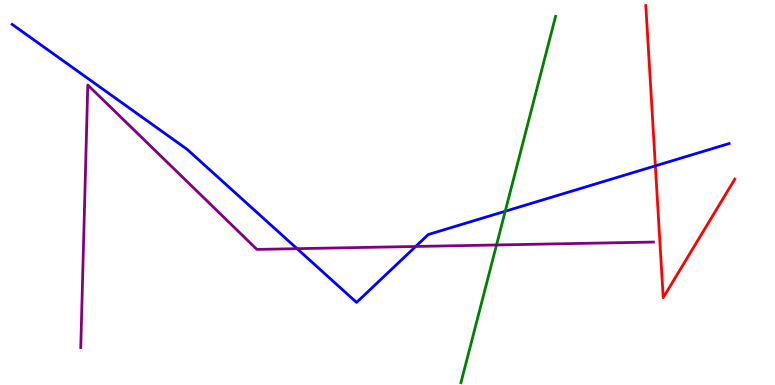[{'lines': ['blue', 'red'], 'intersections': [{'x': 8.46, 'y': 5.69}]}, {'lines': ['green', 'red'], 'intersections': []}, {'lines': ['purple', 'red'], 'intersections': []}, {'lines': ['blue', 'green'], 'intersections': [{'x': 6.52, 'y': 4.51}]}, {'lines': ['blue', 'purple'], 'intersections': [{'x': 3.83, 'y': 3.54}, {'x': 5.36, 'y': 3.6}]}, {'lines': ['green', 'purple'], 'intersections': [{'x': 6.41, 'y': 3.64}]}]